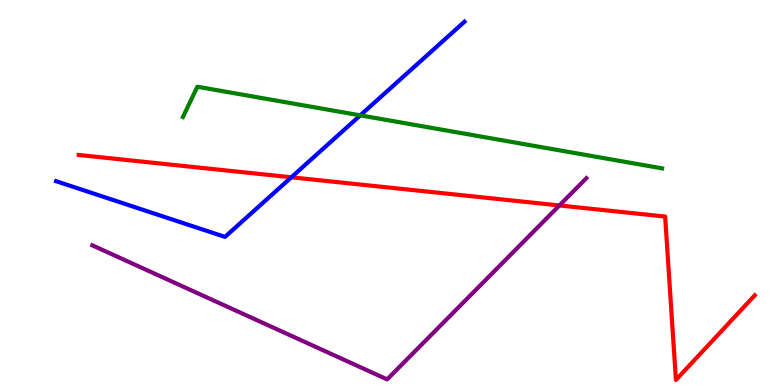[{'lines': ['blue', 'red'], 'intersections': [{'x': 3.76, 'y': 5.4}]}, {'lines': ['green', 'red'], 'intersections': []}, {'lines': ['purple', 'red'], 'intersections': [{'x': 7.22, 'y': 4.66}]}, {'lines': ['blue', 'green'], 'intersections': [{'x': 4.65, 'y': 7.0}]}, {'lines': ['blue', 'purple'], 'intersections': []}, {'lines': ['green', 'purple'], 'intersections': []}]